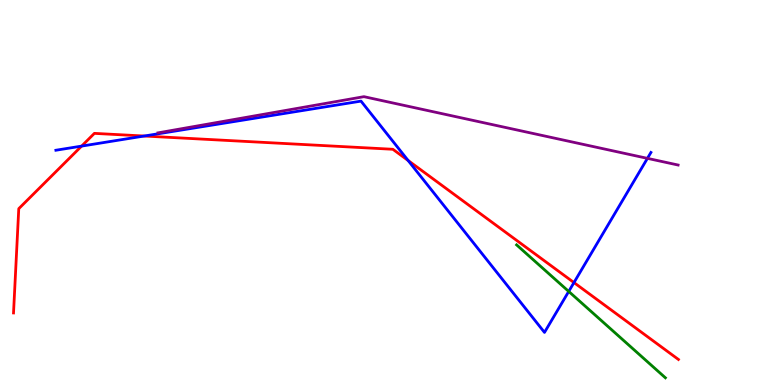[{'lines': ['blue', 'red'], 'intersections': [{'x': 1.05, 'y': 6.21}, {'x': 1.86, 'y': 6.47}, {'x': 5.27, 'y': 5.83}, {'x': 7.41, 'y': 2.66}]}, {'lines': ['green', 'red'], 'intersections': []}, {'lines': ['purple', 'red'], 'intersections': []}, {'lines': ['blue', 'green'], 'intersections': [{'x': 7.34, 'y': 2.43}]}, {'lines': ['blue', 'purple'], 'intersections': [{'x': 8.35, 'y': 5.89}]}, {'lines': ['green', 'purple'], 'intersections': []}]